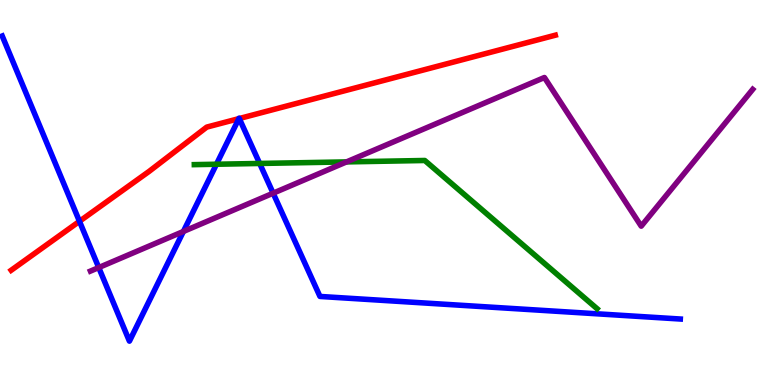[{'lines': ['blue', 'red'], 'intersections': [{'x': 1.03, 'y': 4.25}, {'x': 3.08, 'y': 6.92}, {'x': 3.09, 'y': 6.92}]}, {'lines': ['green', 'red'], 'intersections': []}, {'lines': ['purple', 'red'], 'intersections': []}, {'lines': ['blue', 'green'], 'intersections': [{'x': 2.79, 'y': 5.73}, {'x': 3.35, 'y': 5.75}]}, {'lines': ['blue', 'purple'], 'intersections': [{'x': 1.27, 'y': 3.05}, {'x': 2.37, 'y': 3.99}, {'x': 3.52, 'y': 4.98}]}, {'lines': ['green', 'purple'], 'intersections': [{'x': 4.47, 'y': 5.79}]}]